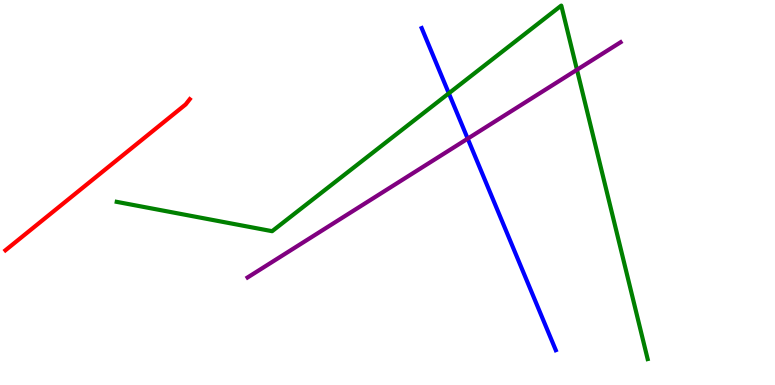[{'lines': ['blue', 'red'], 'intersections': []}, {'lines': ['green', 'red'], 'intersections': []}, {'lines': ['purple', 'red'], 'intersections': []}, {'lines': ['blue', 'green'], 'intersections': [{'x': 5.79, 'y': 7.58}]}, {'lines': ['blue', 'purple'], 'intersections': [{'x': 6.03, 'y': 6.4}]}, {'lines': ['green', 'purple'], 'intersections': [{'x': 7.44, 'y': 8.19}]}]